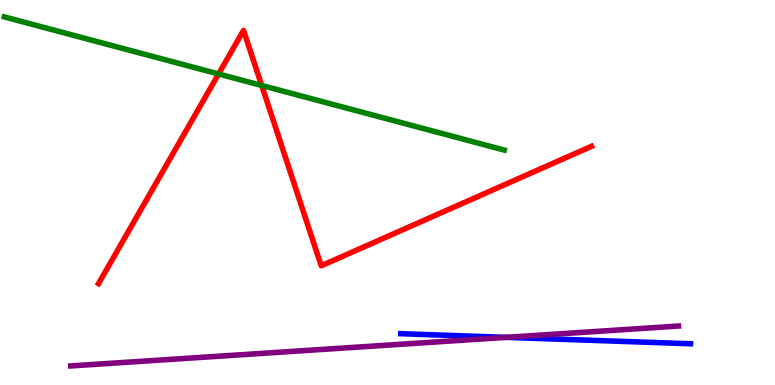[{'lines': ['blue', 'red'], 'intersections': []}, {'lines': ['green', 'red'], 'intersections': [{'x': 2.82, 'y': 8.08}, {'x': 3.38, 'y': 7.78}]}, {'lines': ['purple', 'red'], 'intersections': []}, {'lines': ['blue', 'green'], 'intersections': []}, {'lines': ['blue', 'purple'], 'intersections': [{'x': 6.53, 'y': 1.24}]}, {'lines': ['green', 'purple'], 'intersections': []}]